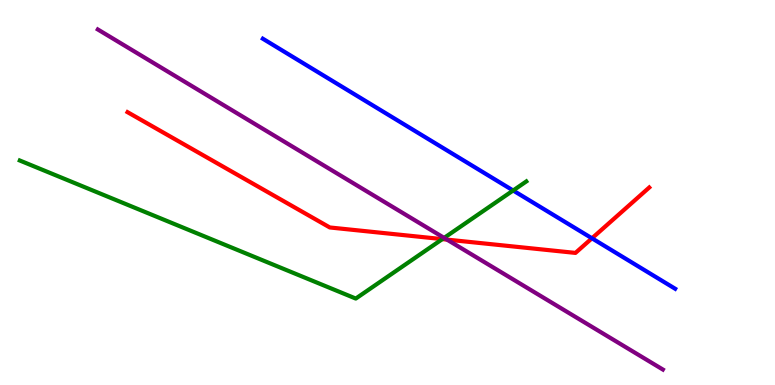[{'lines': ['blue', 'red'], 'intersections': [{'x': 7.64, 'y': 3.81}]}, {'lines': ['green', 'red'], 'intersections': [{'x': 5.71, 'y': 3.79}]}, {'lines': ['purple', 'red'], 'intersections': [{'x': 5.77, 'y': 3.78}]}, {'lines': ['blue', 'green'], 'intersections': [{'x': 6.62, 'y': 5.05}]}, {'lines': ['blue', 'purple'], 'intersections': []}, {'lines': ['green', 'purple'], 'intersections': [{'x': 5.73, 'y': 3.82}]}]